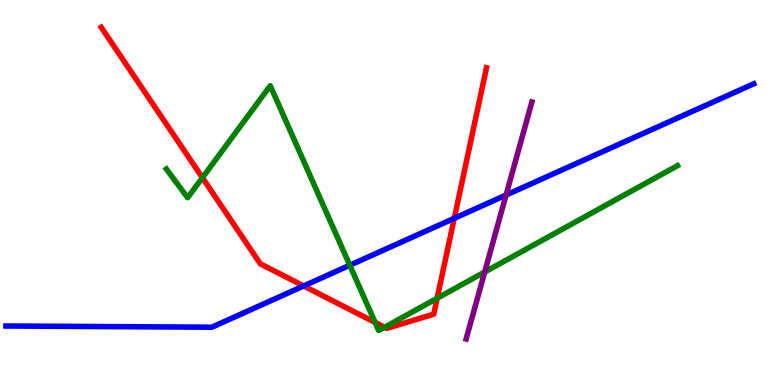[{'lines': ['blue', 'red'], 'intersections': [{'x': 3.92, 'y': 2.57}, {'x': 5.86, 'y': 4.33}]}, {'lines': ['green', 'red'], 'intersections': [{'x': 2.61, 'y': 5.38}, {'x': 4.84, 'y': 1.62}, {'x': 4.96, 'y': 1.5}, {'x': 5.64, 'y': 2.25}]}, {'lines': ['purple', 'red'], 'intersections': []}, {'lines': ['blue', 'green'], 'intersections': [{'x': 4.51, 'y': 3.11}]}, {'lines': ['blue', 'purple'], 'intersections': [{'x': 6.53, 'y': 4.93}]}, {'lines': ['green', 'purple'], 'intersections': [{'x': 6.25, 'y': 2.93}]}]